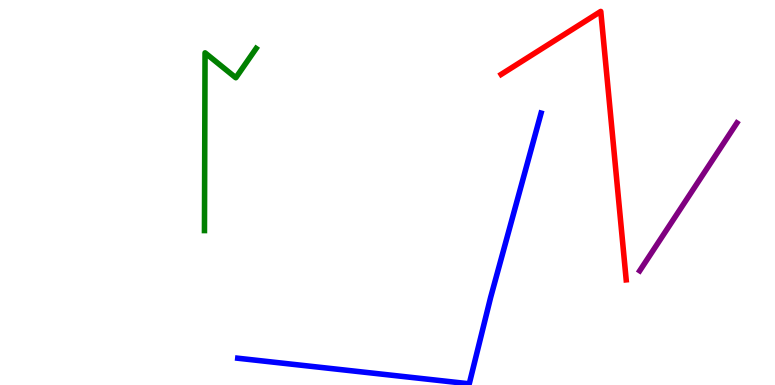[{'lines': ['blue', 'red'], 'intersections': []}, {'lines': ['green', 'red'], 'intersections': []}, {'lines': ['purple', 'red'], 'intersections': []}, {'lines': ['blue', 'green'], 'intersections': []}, {'lines': ['blue', 'purple'], 'intersections': []}, {'lines': ['green', 'purple'], 'intersections': []}]